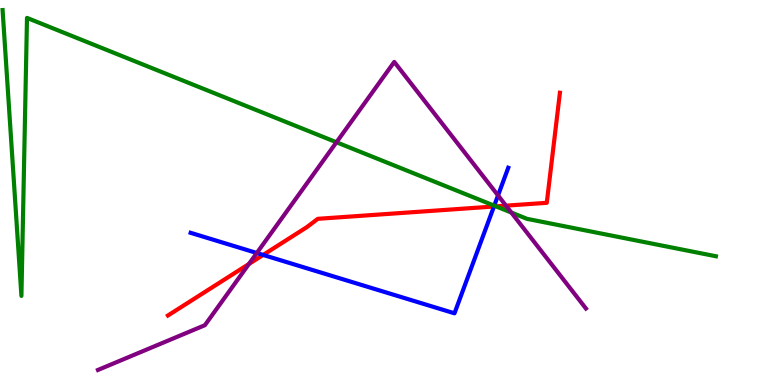[{'lines': ['blue', 'red'], 'intersections': [{'x': 3.4, 'y': 3.38}, {'x': 6.37, 'y': 4.64}]}, {'lines': ['green', 'red'], 'intersections': [{'x': 6.4, 'y': 4.64}]}, {'lines': ['purple', 'red'], 'intersections': [{'x': 3.21, 'y': 3.14}, {'x': 6.53, 'y': 4.66}]}, {'lines': ['blue', 'green'], 'intersections': [{'x': 6.38, 'y': 4.66}]}, {'lines': ['blue', 'purple'], 'intersections': [{'x': 3.31, 'y': 3.43}, {'x': 6.43, 'y': 4.92}]}, {'lines': ['green', 'purple'], 'intersections': [{'x': 4.34, 'y': 6.3}, {'x': 6.6, 'y': 4.48}]}]